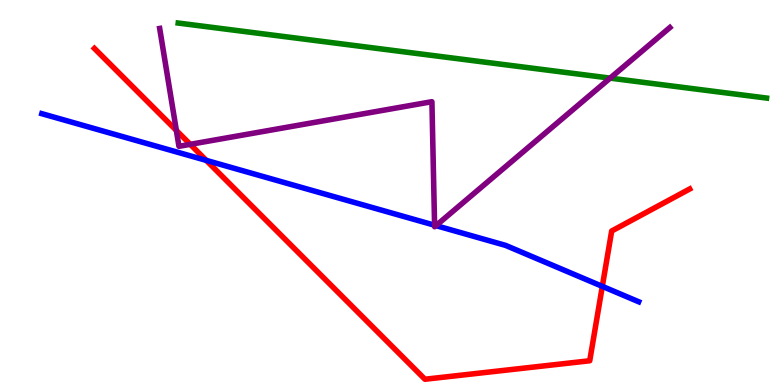[{'lines': ['blue', 'red'], 'intersections': [{'x': 2.66, 'y': 5.83}, {'x': 7.77, 'y': 2.56}]}, {'lines': ['green', 'red'], 'intersections': []}, {'lines': ['purple', 'red'], 'intersections': [{'x': 2.28, 'y': 6.61}, {'x': 2.45, 'y': 6.25}]}, {'lines': ['blue', 'green'], 'intersections': []}, {'lines': ['blue', 'purple'], 'intersections': [{'x': 5.61, 'y': 4.15}, {'x': 5.63, 'y': 4.14}]}, {'lines': ['green', 'purple'], 'intersections': [{'x': 7.87, 'y': 7.97}]}]